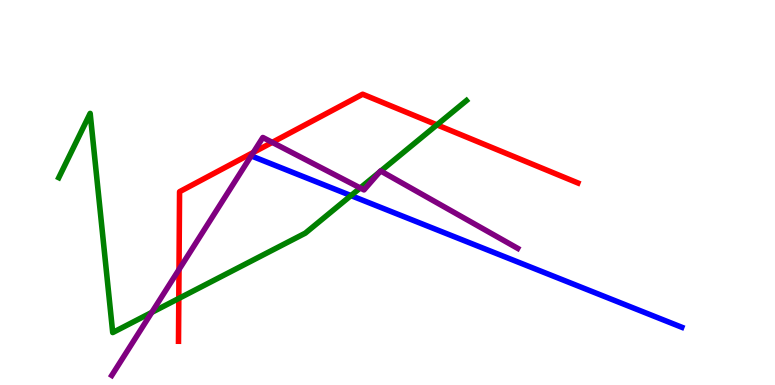[{'lines': ['blue', 'red'], 'intersections': []}, {'lines': ['green', 'red'], 'intersections': [{'x': 2.31, 'y': 2.25}, {'x': 5.64, 'y': 6.76}]}, {'lines': ['purple', 'red'], 'intersections': [{'x': 2.31, 'y': 3.0}, {'x': 3.27, 'y': 6.04}, {'x': 3.51, 'y': 6.3}]}, {'lines': ['blue', 'green'], 'intersections': [{'x': 4.53, 'y': 4.92}]}, {'lines': ['blue', 'purple'], 'intersections': []}, {'lines': ['green', 'purple'], 'intersections': [{'x': 1.96, 'y': 1.89}, {'x': 4.65, 'y': 5.12}, {'x': 4.9, 'y': 5.53}, {'x': 4.91, 'y': 5.56}]}]